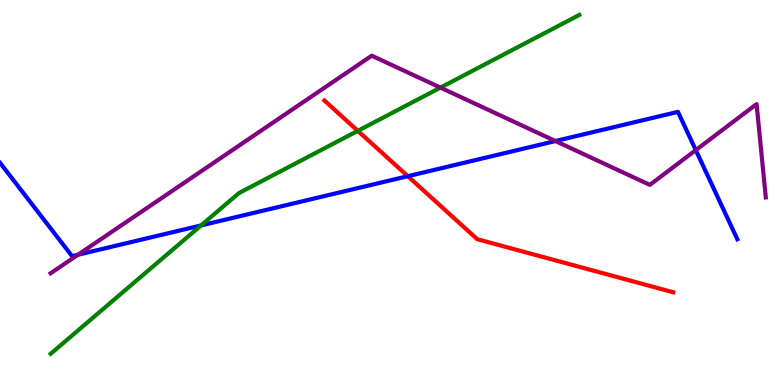[{'lines': ['blue', 'red'], 'intersections': [{'x': 5.26, 'y': 5.42}]}, {'lines': ['green', 'red'], 'intersections': [{'x': 4.62, 'y': 6.6}]}, {'lines': ['purple', 'red'], 'intersections': []}, {'lines': ['blue', 'green'], 'intersections': [{'x': 2.59, 'y': 4.14}]}, {'lines': ['blue', 'purple'], 'intersections': [{'x': 1.01, 'y': 3.38}, {'x': 7.17, 'y': 6.34}, {'x': 8.98, 'y': 6.1}]}, {'lines': ['green', 'purple'], 'intersections': [{'x': 5.68, 'y': 7.72}]}]